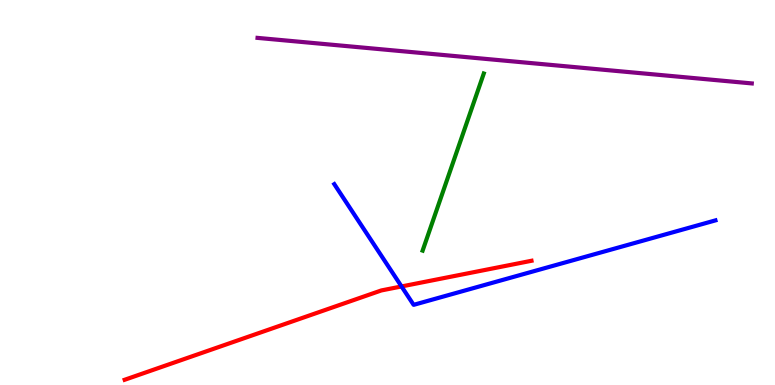[{'lines': ['blue', 'red'], 'intersections': [{'x': 5.18, 'y': 2.56}]}, {'lines': ['green', 'red'], 'intersections': []}, {'lines': ['purple', 'red'], 'intersections': []}, {'lines': ['blue', 'green'], 'intersections': []}, {'lines': ['blue', 'purple'], 'intersections': []}, {'lines': ['green', 'purple'], 'intersections': []}]